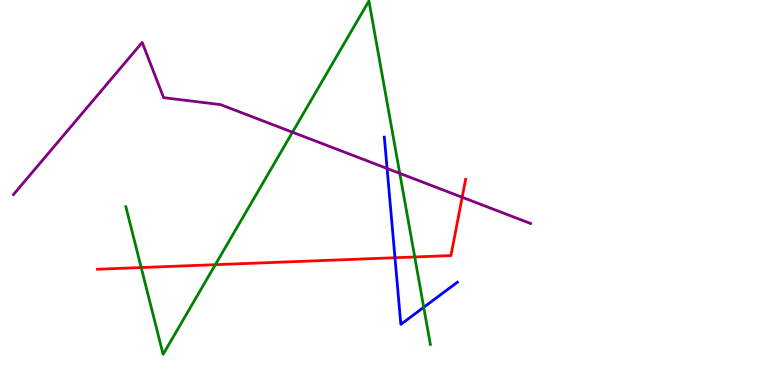[{'lines': ['blue', 'red'], 'intersections': [{'x': 5.1, 'y': 3.31}]}, {'lines': ['green', 'red'], 'intersections': [{'x': 1.82, 'y': 3.05}, {'x': 2.78, 'y': 3.13}, {'x': 5.35, 'y': 3.33}]}, {'lines': ['purple', 'red'], 'intersections': [{'x': 5.96, 'y': 4.88}]}, {'lines': ['blue', 'green'], 'intersections': [{'x': 5.47, 'y': 2.02}]}, {'lines': ['blue', 'purple'], 'intersections': [{'x': 4.99, 'y': 5.62}]}, {'lines': ['green', 'purple'], 'intersections': [{'x': 3.77, 'y': 6.57}, {'x': 5.16, 'y': 5.5}]}]